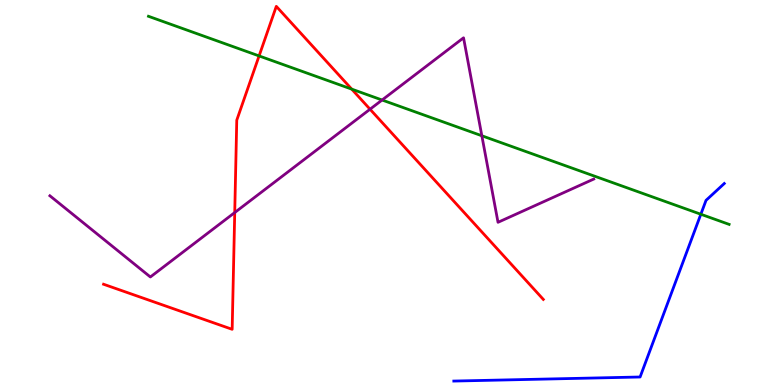[{'lines': ['blue', 'red'], 'intersections': []}, {'lines': ['green', 'red'], 'intersections': [{'x': 3.34, 'y': 8.55}, {'x': 4.54, 'y': 7.68}]}, {'lines': ['purple', 'red'], 'intersections': [{'x': 3.03, 'y': 4.48}, {'x': 4.77, 'y': 7.16}]}, {'lines': ['blue', 'green'], 'intersections': [{'x': 9.04, 'y': 4.44}]}, {'lines': ['blue', 'purple'], 'intersections': []}, {'lines': ['green', 'purple'], 'intersections': [{'x': 4.93, 'y': 7.4}, {'x': 6.22, 'y': 6.47}]}]